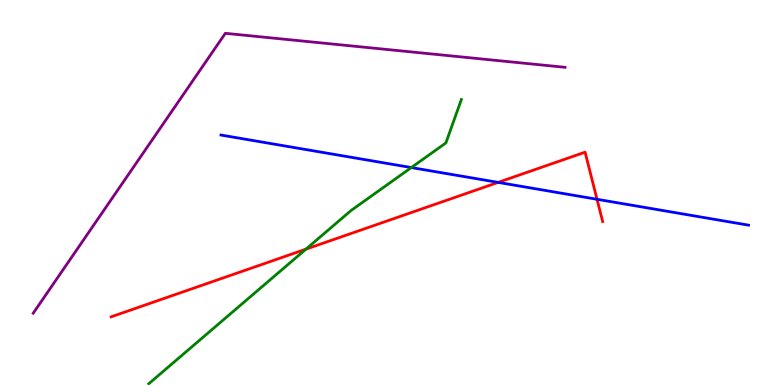[{'lines': ['blue', 'red'], 'intersections': [{'x': 6.43, 'y': 5.26}, {'x': 7.7, 'y': 4.82}]}, {'lines': ['green', 'red'], 'intersections': [{'x': 3.95, 'y': 3.53}]}, {'lines': ['purple', 'red'], 'intersections': []}, {'lines': ['blue', 'green'], 'intersections': [{'x': 5.31, 'y': 5.65}]}, {'lines': ['blue', 'purple'], 'intersections': []}, {'lines': ['green', 'purple'], 'intersections': []}]